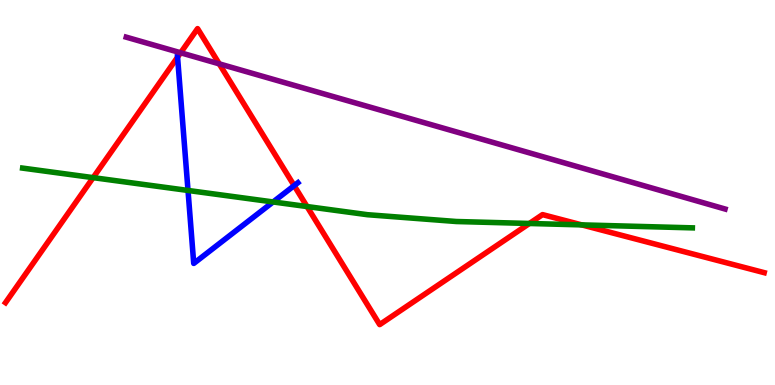[{'lines': ['blue', 'red'], 'intersections': [{'x': 2.29, 'y': 8.52}, {'x': 3.8, 'y': 5.18}]}, {'lines': ['green', 'red'], 'intersections': [{'x': 1.2, 'y': 5.39}, {'x': 3.96, 'y': 4.64}, {'x': 6.83, 'y': 4.2}, {'x': 7.51, 'y': 4.16}]}, {'lines': ['purple', 'red'], 'intersections': [{'x': 2.33, 'y': 8.63}, {'x': 2.83, 'y': 8.34}]}, {'lines': ['blue', 'green'], 'intersections': [{'x': 2.43, 'y': 5.05}, {'x': 3.52, 'y': 4.75}]}, {'lines': ['blue', 'purple'], 'intersections': []}, {'lines': ['green', 'purple'], 'intersections': []}]